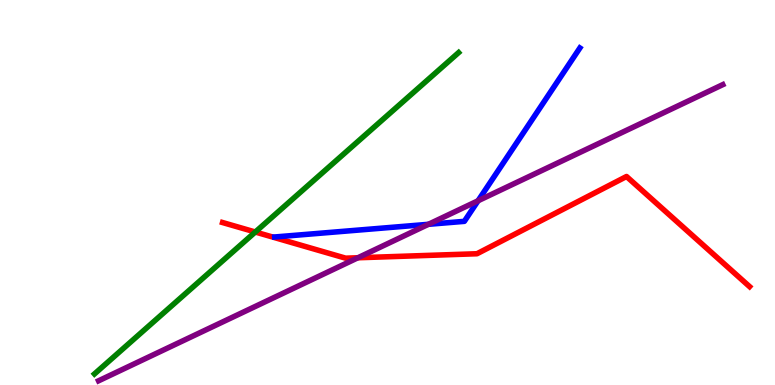[{'lines': ['blue', 'red'], 'intersections': []}, {'lines': ['green', 'red'], 'intersections': [{'x': 3.29, 'y': 3.97}]}, {'lines': ['purple', 'red'], 'intersections': [{'x': 4.62, 'y': 3.3}]}, {'lines': ['blue', 'green'], 'intersections': []}, {'lines': ['blue', 'purple'], 'intersections': [{'x': 5.53, 'y': 4.17}, {'x': 6.17, 'y': 4.79}]}, {'lines': ['green', 'purple'], 'intersections': []}]